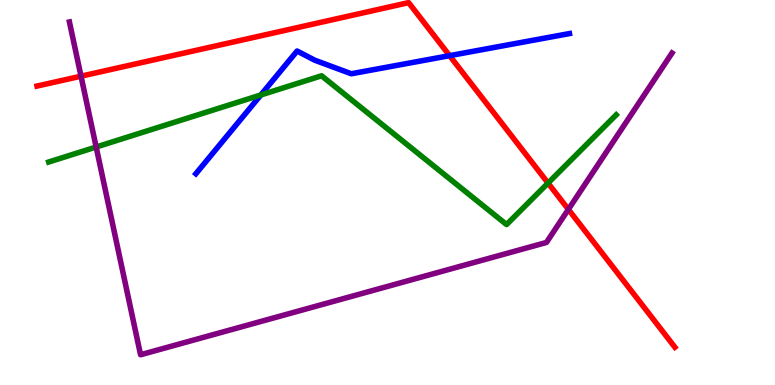[{'lines': ['blue', 'red'], 'intersections': [{'x': 5.8, 'y': 8.55}]}, {'lines': ['green', 'red'], 'intersections': [{'x': 7.07, 'y': 5.25}]}, {'lines': ['purple', 'red'], 'intersections': [{'x': 1.05, 'y': 8.02}, {'x': 7.33, 'y': 4.56}]}, {'lines': ['blue', 'green'], 'intersections': [{'x': 3.37, 'y': 7.53}]}, {'lines': ['blue', 'purple'], 'intersections': []}, {'lines': ['green', 'purple'], 'intersections': [{'x': 1.24, 'y': 6.18}]}]